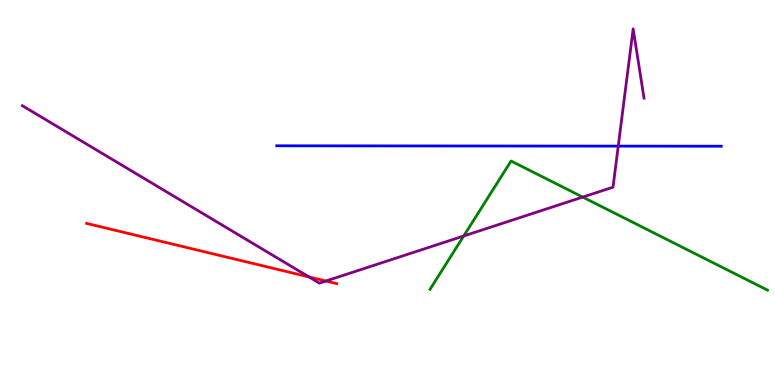[{'lines': ['blue', 'red'], 'intersections': []}, {'lines': ['green', 'red'], 'intersections': []}, {'lines': ['purple', 'red'], 'intersections': [{'x': 3.99, 'y': 2.81}, {'x': 4.21, 'y': 2.7}]}, {'lines': ['blue', 'green'], 'intersections': []}, {'lines': ['blue', 'purple'], 'intersections': [{'x': 7.98, 'y': 6.2}]}, {'lines': ['green', 'purple'], 'intersections': [{'x': 5.98, 'y': 3.87}, {'x': 7.52, 'y': 4.88}]}]